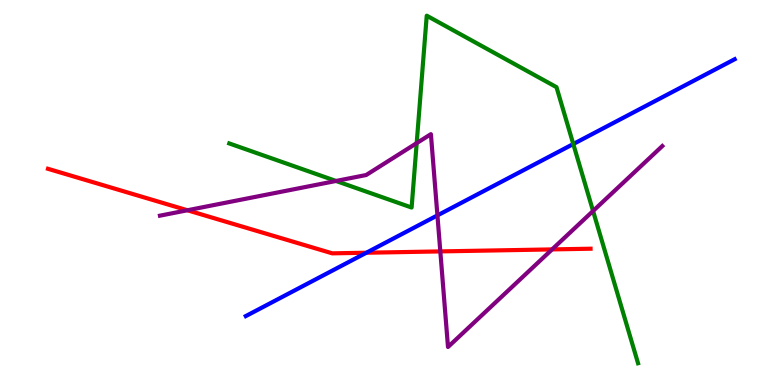[{'lines': ['blue', 'red'], 'intersections': [{'x': 4.73, 'y': 3.44}]}, {'lines': ['green', 'red'], 'intersections': []}, {'lines': ['purple', 'red'], 'intersections': [{'x': 2.42, 'y': 4.54}, {'x': 5.68, 'y': 3.47}, {'x': 7.12, 'y': 3.52}]}, {'lines': ['blue', 'green'], 'intersections': [{'x': 7.4, 'y': 6.26}]}, {'lines': ['blue', 'purple'], 'intersections': [{'x': 5.64, 'y': 4.41}]}, {'lines': ['green', 'purple'], 'intersections': [{'x': 4.34, 'y': 5.3}, {'x': 5.38, 'y': 6.28}, {'x': 7.65, 'y': 4.52}]}]